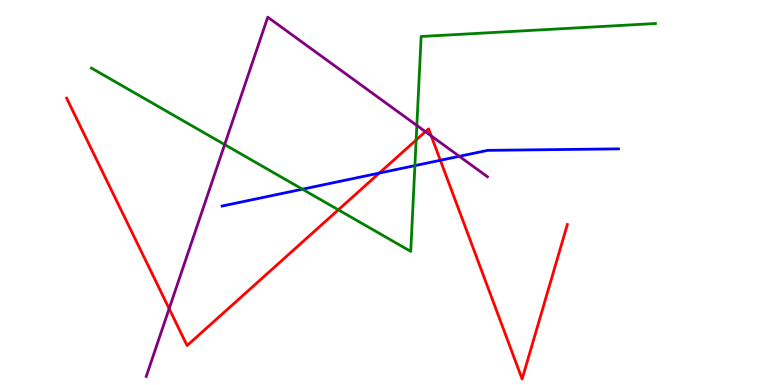[{'lines': ['blue', 'red'], 'intersections': [{'x': 4.89, 'y': 5.5}, {'x': 5.68, 'y': 5.84}]}, {'lines': ['green', 'red'], 'intersections': [{'x': 4.37, 'y': 4.55}, {'x': 5.37, 'y': 6.36}]}, {'lines': ['purple', 'red'], 'intersections': [{'x': 2.18, 'y': 1.98}, {'x': 5.49, 'y': 6.58}, {'x': 5.56, 'y': 6.47}]}, {'lines': ['blue', 'green'], 'intersections': [{'x': 3.9, 'y': 5.09}, {'x': 5.35, 'y': 5.7}]}, {'lines': ['blue', 'purple'], 'intersections': [{'x': 5.93, 'y': 5.94}]}, {'lines': ['green', 'purple'], 'intersections': [{'x': 2.9, 'y': 6.24}, {'x': 5.38, 'y': 6.74}]}]